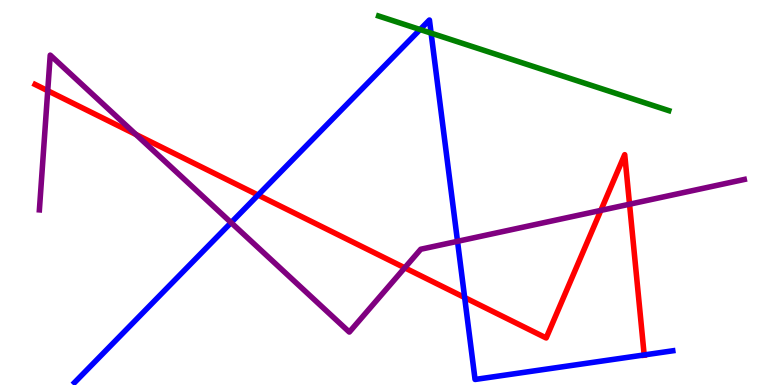[{'lines': ['blue', 'red'], 'intersections': [{'x': 3.33, 'y': 4.93}, {'x': 6.0, 'y': 2.27}, {'x': 8.31, 'y': 0.781}]}, {'lines': ['green', 'red'], 'intersections': []}, {'lines': ['purple', 'red'], 'intersections': [{'x': 0.616, 'y': 7.64}, {'x': 1.75, 'y': 6.51}, {'x': 5.22, 'y': 3.04}, {'x': 7.75, 'y': 4.53}, {'x': 8.12, 'y': 4.7}]}, {'lines': ['blue', 'green'], 'intersections': [{'x': 5.42, 'y': 9.23}, {'x': 5.56, 'y': 9.14}]}, {'lines': ['blue', 'purple'], 'intersections': [{'x': 2.98, 'y': 4.22}, {'x': 5.9, 'y': 3.73}]}, {'lines': ['green', 'purple'], 'intersections': []}]